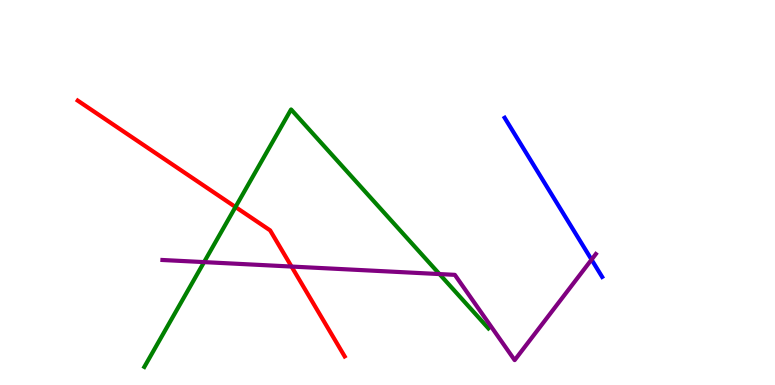[{'lines': ['blue', 'red'], 'intersections': []}, {'lines': ['green', 'red'], 'intersections': [{'x': 3.04, 'y': 4.62}]}, {'lines': ['purple', 'red'], 'intersections': [{'x': 3.76, 'y': 3.08}]}, {'lines': ['blue', 'green'], 'intersections': []}, {'lines': ['blue', 'purple'], 'intersections': [{'x': 7.63, 'y': 3.26}]}, {'lines': ['green', 'purple'], 'intersections': [{'x': 2.63, 'y': 3.19}, {'x': 5.67, 'y': 2.88}]}]